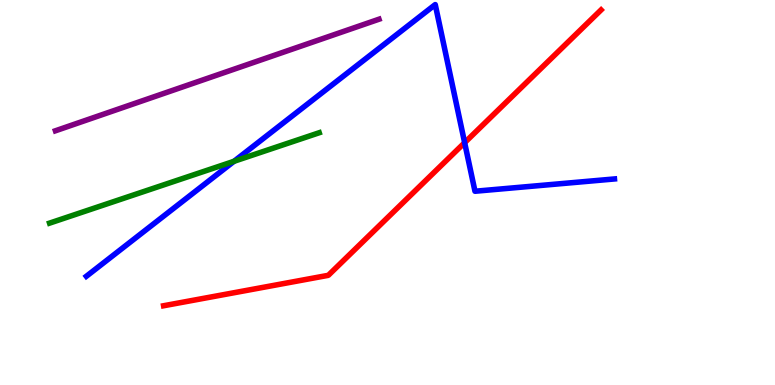[{'lines': ['blue', 'red'], 'intersections': [{'x': 6.0, 'y': 6.29}]}, {'lines': ['green', 'red'], 'intersections': []}, {'lines': ['purple', 'red'], 'intersections': []}, {'lines': ['blue', 'green'], 'intersections': [{'x': 3.02, 'y': 5.81}]}, {'lines': ['blue', 'purple'], 'intersections': []}, {'lines': ['green', 'purple'], 'intersections': []}]